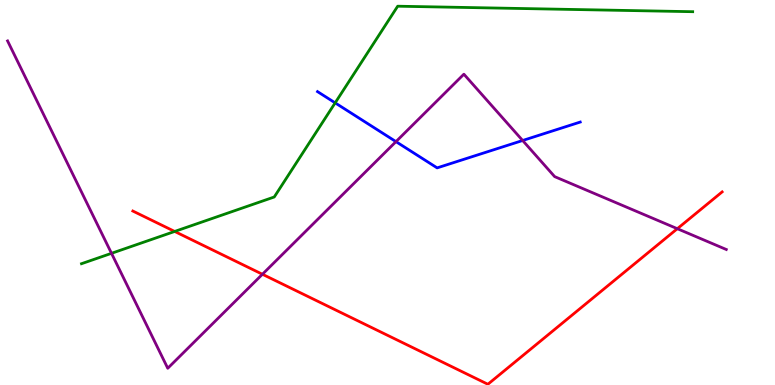[{'lines': ['blue', 'red'], 'intersections': []}, {'lines': ['green', 'red'], 'intersections': [{'x': 2.25, 'y': 3.99}]}, {'lines': ['purple', 'red'], 'intersections': [{'x': 3.39, 'y': 2.88}, {'x': 8.74, 'y': 4.06}]}, {'lines': ['blue', 'green'], 'intersections': [{'x': 4.32, 'y': 7.33}]}, {'lines': ['blue', 'purple'], 'intersections': [{'x': 5.11, 'y': 6.32}, {'x': 6.74, 'y': 6.35}]}, {'lines': ['green', 'purple'], 'intersections': [{'x': 1.44, 'y': 3.42}]}]